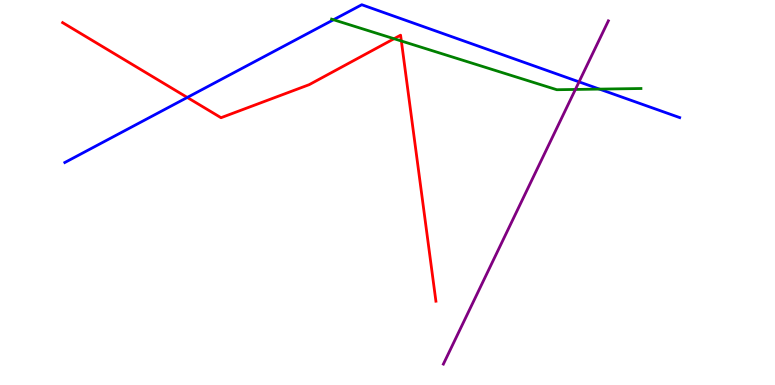[{'lines': ['blue', 'red'], 'intersections': [{'x': 2.42, 'y': 7.47}]}, {'lines': ['green', 'red'], 'intersections': [{'x': 5.08, 'y': 8.99}, {'x': 5.18, 'y': 8.93}]}, {'lines': ['purple', 'red'], 'intersections': []}, {'lines': ['blue', 'green'], 'intersections': [{'x': 4.3, 'y': 9.49}, {'x': 7.73, 'y': 7.69}]}, {'lines': ['blue', 'purple'], 'intersections': [{'x': 7.47, 'y': 7.87}]}, {'lines': ['green', 'purple'], 'intersections': [{'x': 7.42, 'y': 7.68}]}]